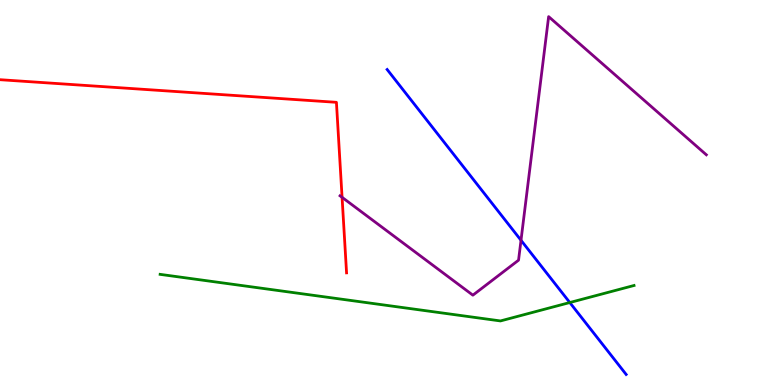[{'lines': ['blue', 'red'], 'intersections': []}, {'lines': ['green', 'red'], 'intersections': []}, {'lines': ['purple', 'red'], 'intersections': [{'x': 4.41, 'y': 4.87}]}, {'lines': ['blue', 'green'], 'intersections': [{'x': 7.35, 'y': 2.14}]}, {'lines': ['blue', 'purple'], 'intersections': [{'x': 6.72, 'y': 3.76}]}, {'lines': ['green', 'purple'], 'intersections': []}]